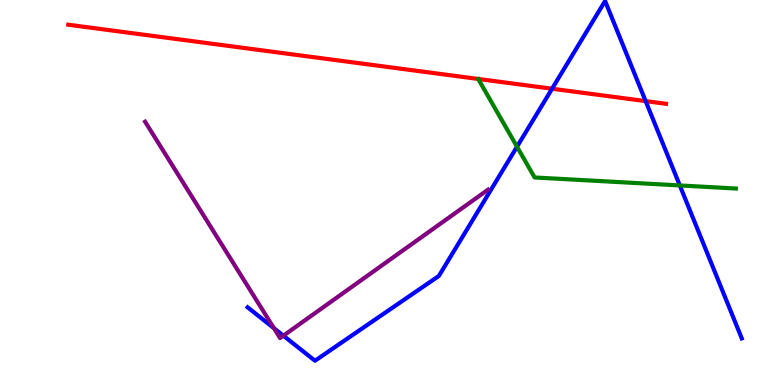[{'lines': ['blue', 'red'], 'intersections': [{'x': 7.12, 'y': 7.7}, {'x': 8.33, 'y': 7.37}]}, {'lines': ['green', 'red'], 'intersections': []}, {'lines': ['purple', 'red'], 'intersections': []}, {'lines': ['blue', 'green'], 'intersections': [{'x': 6.67, 'y': 6.19}, {'x': 8.77, 'y': 5.18}]}, {'lines': ['blue', 'purple'], 'intersections': [{'x': 3.53, 'y': 1.48}, {'x': 3.66, 'y': 1.28}]}, {'lines': ['green', 'purple'], 'intersections': []}]